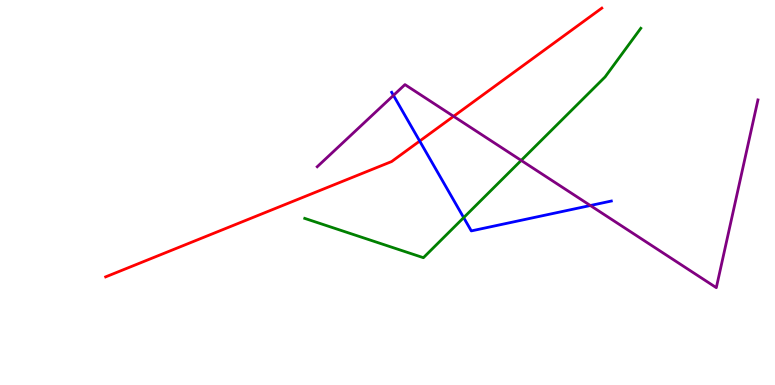[{'lines': ['blue', 'red'], 'intersections': [{'x': 5.42, 'y': 6.34}]}, {'lines': ['green', 'red'], 'intersections': []}, {'lines': ['purple', 'red'], 'intersections': [{'x': 5.85, 'y': 6.98}]}, {'lines': ['blue', 'green'], 'intersections': [{'x': 5.98, 'y': 4.35}]}, {'lines': ['blue', 'purple'], 'intersections': [{'x': 5.08, 'y': 7.52}, {'x': 7.62, 'y': 4.66}]}, {'lines': ['green', 'purple'], 'intersections': [{'x': 6.72, 'y': 5.83}]}]